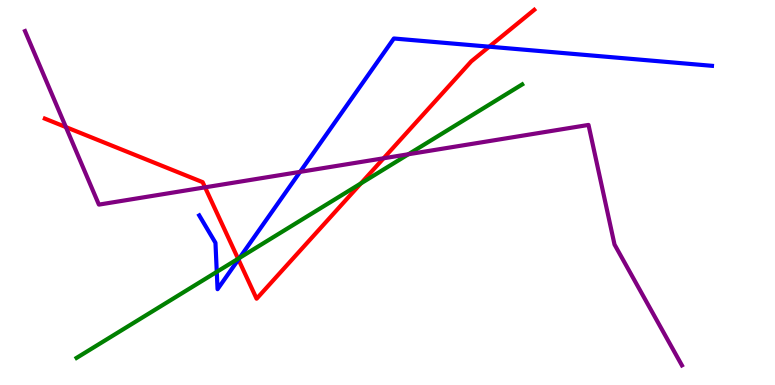[{'lines': ['blue', 'red'], 'intersections': [{'x': 3.08, 'y': 3.26}, {'x': 6.31, 'y': 8.79}]}, {'lines': ['green', 'red'], 'intersections': [{'x': 3.07, 'y': 3.28}, {'x': 4.66, 'y': 5.24}]}, {'lines': ['purple', 'red'], 'intersections': [{'x': 0.85, 'y': 6.7}, {'x': 2.65, 'y': 5.13}, {'x': 4.95, 'y': 5.89}]}, {'lines': ['blue', 'green'], 'intersections': [{'x': 2.8, 'y': 2.94}, {'x': 3.09, 'y': 3.3}]}, {'lines': ['blue', 'purple'], 'intersections': [{'x': 3.87, 'y': 5.54}]}, {'lines': ['green', 'purple'], 'intersections': [{'x': 5.27, 'y': 5.99}]}]